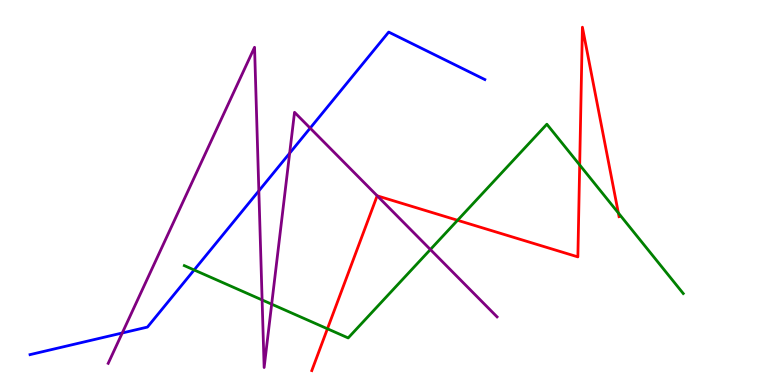[{'lines': ['blue', 'red'], 'intersections': []}, {'lines': ['green', 'red'], 'intersections': [{'x': 4.22, 'y': 1.46}, {'x': 5.9, 'y': 4.28}, {'x': 7.48, 'y': 5.72}, {'x': 7.98, 'y': 4.47}]}, {'lines': ['purple', 'red'], 'intersections': [{'x': 4.87, 'y': 4.91}]}, {'lines': ['blue', 'green'], 'intersections': [{'x': 2.51, 'y': 2.99}]}, {'lines': ['blue', 'purple'], 'intersections': [{'x': 1.58, 'y': 1.35}, {'x': 3.34, 'y': 5.04}, {'x': 3.74, 'y': 6.02}, {'x': 4.0, 'y': 6.67}]}, {'lines': ['green', 'purple'], 'intersections': [{'x': 3.38, 'y': 2.21}, {'x': 3.51, 'y': 2.1}, {'x': 5.55, 'y': 3.52}]}]